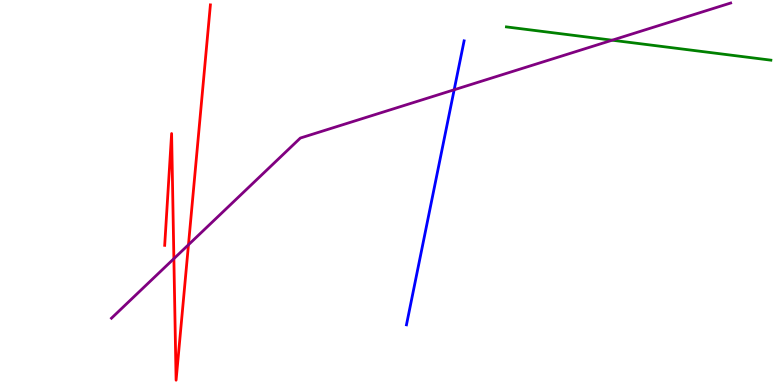[{'lines': ['blue', 'red'], 'intersections': []}, {'lines': ['green', 'red'], 'intersections': []}, {'lines': ['purple', 'red'], 'intersections': [{'x': 2.24, 'y': 3.28}, {'x': 2.43, 'y': 3.64}]}, {'lines': ['blue', 'green'], 'intersections': []}, {'lines': ['blue', 'purple'], 'intersections': [{'x': 5.86, 'y': 7.67}]}, {'lines': ['green', 'purple'], 'intersections': [{'x': 7.9, 'y': 8.96}]}]